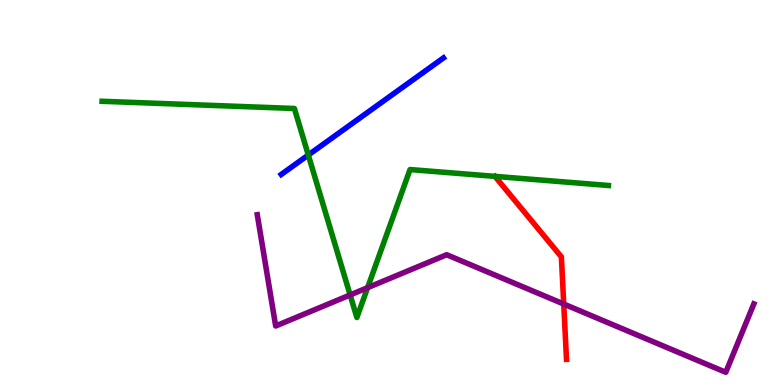[{'lines': ['blue', 'red'], 'intersections': []}, {'lines': ['green', 'red'], 'intersections': []}, {'lines': ['purple', 'red'], 'intersections': [{'x': 7.27, 'y': 2.1}]}, {'lines': ['blue', 'green'], 'intersections': [{'x': 3.98, 'y': 5.97}]}, {'lines': ['blue', 'purple'], 'intersections': []}, {'lines': ['green', 'purple'], 'intersections': [{'x': 4.52, 'y': 2.34}, {'x': 4.74, 'y': 2.53}]}]